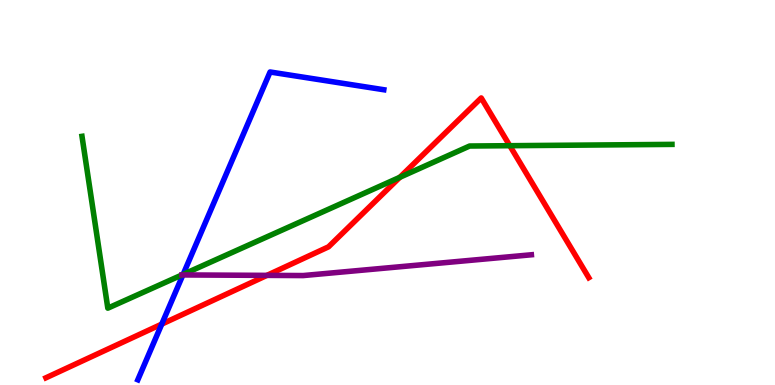[{'lines': ['blue', 'red'], 'intersections': [{'x': 2.09, 'y': 1.58}]}, {'lines': ['green', 'red'], 'intersections': [{'x': 5.16, 'y': 5.4}, {'x': 6.58, 'y': 6.22}]}, {'lines': ['purple', 'red'], 'intersections': [{'x': 3.44, 'y': 2.85}]}, {'lines': ['blue', 'green'], 'intersections': [{'x': 2.36, 'y': 2.87}]}, {'lines': ['blue', 'purple'], 'intersections': [{'x': 2.36, 'y': 2.86}]}, {'lines': ['green', 'purple'], 'intersections': [{'x': 2.35, 'y': 2.86}]}]